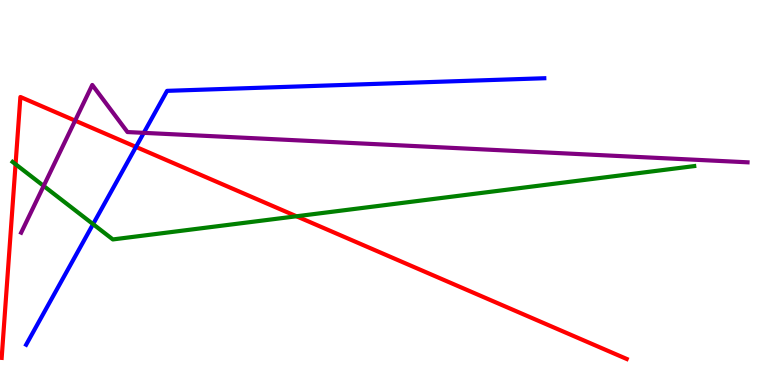[{'lines': ['blue', 'red'], 'intersections': [{'x': 1.75, 'y': 6.18}]}, {'lines': ['green', 'red'], 'intersections': [{'x': 0.201, 'y': 5.73}, {'x': 3.83, 'y': 4.38}]}, {'lines': ['purple', 'red'], 'intersections': [{'x': 0.969, 'y': 6.87}]}, {'lines': ['blue', 'green'], 'intersections': [{'x': 1.2, 'y': 4.18}]}, {'lines': ['blue', 'purple'], 'intersections': [{'x': 1.86, 'y': 6.55}]}, {'lines': ['green', 'purple'], 'intersections': [{'x': 0.563, 'y': 5.17}]}]